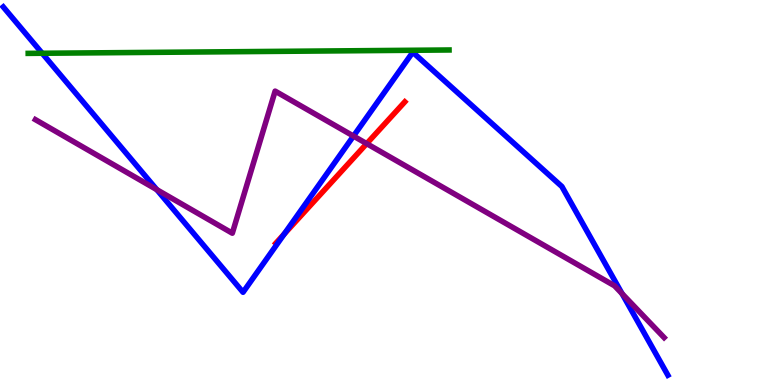[{'lines': ['blue', 'red'], 'intersections': [{'x': 3.67, 'y': 3.92}]}, {'lines': ['green', 'red'], 'intersections': []}, {'lines': ['purple', 'red'], 'intersections': [{'x': 4.73, 'y': 6.27}]}, {'lines': ['blue', 'green'], 'intersections': [{'x': 0.544, 'y': 8.62}]}, {'lines': ['blue', 'purple'], 'intersections': [{'x': 2.02, 'y': 5.07}, {'x': 4.56, 'y': 6.47}, {'x': 8.03, 'y': 2.37}]}, {'lines': ['green', 'purple'], 'intersections': []}]